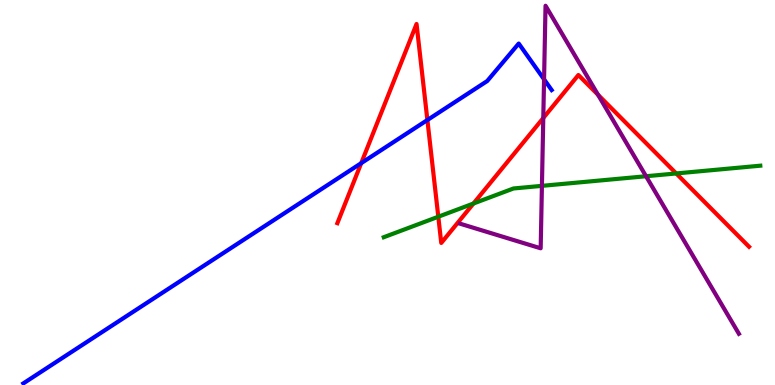[{'lines': ['blue', 'red'], 'intersections': [{'x': 4.66, 'y': 5.76}, {'x': 5.51, 'y': 6.88}]}, {'lines': ['green', 'red'], 'intersections': [{'x': 5.66, 'y': 4.37}, {'x': 6.11, 'y': 4.71}, {'x': 8.73, 'y': 5.49}]}, {'lines': ['purple', 'red'], 'intersections': [{'x': 7.01, 'y': 6.94}, {'x': 7.72, 'y': 7.54}]}, {'lines': ['blue', 'green'], 'intersections': []}, {'lines': ['blue', 'purple'], 'intersections': [{'x': 7.02, 'y': 7.94}]}, {'lines': ['green', 'purple'], 'intersections': [{'x': 6.99, 'y': 5.17}, {'x': 8.34, 'y': 5.42}]}]